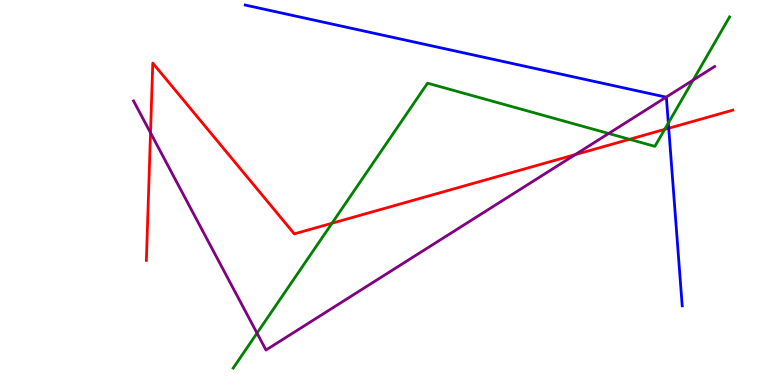[{'lines': ['blue', 'red'], 'intersections': [{'x': 8.63, 'y': 6.67}]}, {'lines': ['green', 'red'], 'intersections': [{'x': 4.28, 'y': 4.2}, {'x': 8.12, 'y': 6.38}, {'x': 8.58, 'y': 6.64}]}, {'lines': ['purple', 'red'], 'intersections': [{'x': 1.94, 'y': 6.55}, {'x': 7.42, 'y': 5.98}]}, {'lines': ['blue', 'green'], 'intersections': [{'x': 8.62, 'y': 6.8}]}, {'lines': ['blue', 'purple'], 'intersections': [{'x': 8.6, 'y': 7.48}]}, {'lines': ['green', 'purple'], 'intersections': [{'x': 3.32, 'y': 1.35}, {'x': 7.85, 'y': 6.53}, {'x': 8.94, 'y': 7.92}]}]